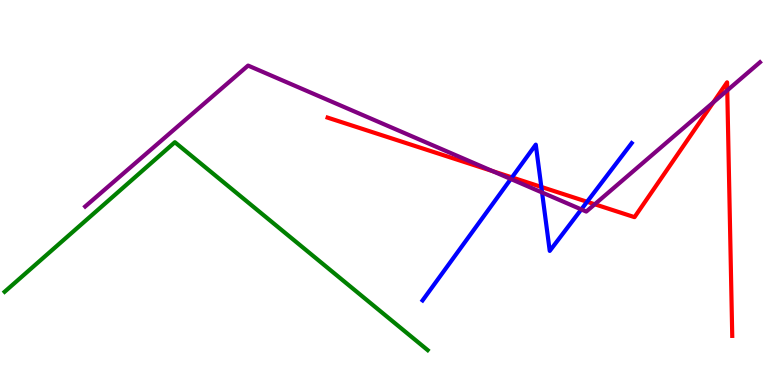[{'lines': ['blue', 'red'], 'intersections': [{'x': 6.61, 'y': 5.39}, {'x': 6.98, 'y': 5.14}, {'x': 7.58, 'y': 4.76}]}, {'lines': ['green', 'red'], 'intersections': []}, {'lines': ['purple', 'red'], 'intersections': [{'x': 6.36, 'y': 5.56}, {'x': 7.67, 'y': 4.69}, {'x': 9.2, 'y': 7.34}, {'x': 9.38, 'y': 7.65}]}, {'lines': ['blue', 'green'], 'intersections': []}, {'lines': ['blue', 'purple'], 'intersections': [{'x': 6.59, 'y': 5.35}, {'x': 6.99, 'y': 5.0}, {'x': 7.5, 'y': 4.56}]}, {'lines': ['green', 'purple'], 'intersections': []}]